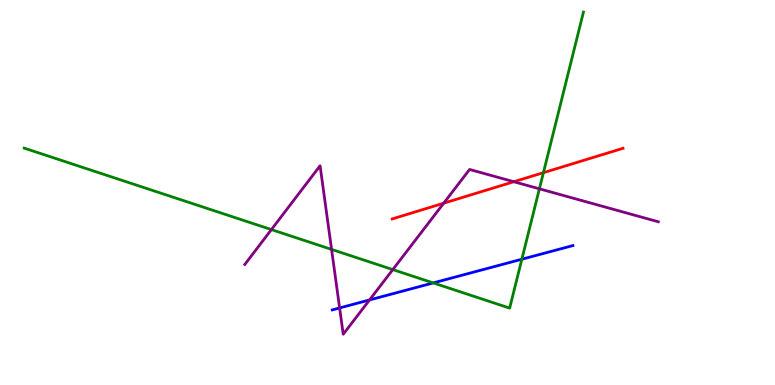[{'lines': ['blue', 'red'], 'intersections': []}, {'lines': ['green', 'red'], 'intersections': [{'x': 7.01, 'y': 5.52}]}, {'lines': ['purple', 'red'], 'intersections': [{'x': 5.73, 'y': 4.72}, {'x': 6.63, 'y': 5.28}]}, {'lines': ['blue', 'green'], 'intersections': [{'x': 5.59, 'y': 2.65}, {'x': 6.73, 'y': 3.27}]}, {'lines': ['blue', 'purple'], 'intersections': [{'x': 4.38, 'y': 2.0}, {'x': 4.77, 'y': 2.21}]}, {'lines': ['green', 'purple'], 'intersections': [{'x': 3.5, 'y': 4.04}, {'x': 4.28, 'y': 3.52}, {'x': 5.07, 'y': 3.0}, {'x': 6.96, 'y': 5.1}]}]